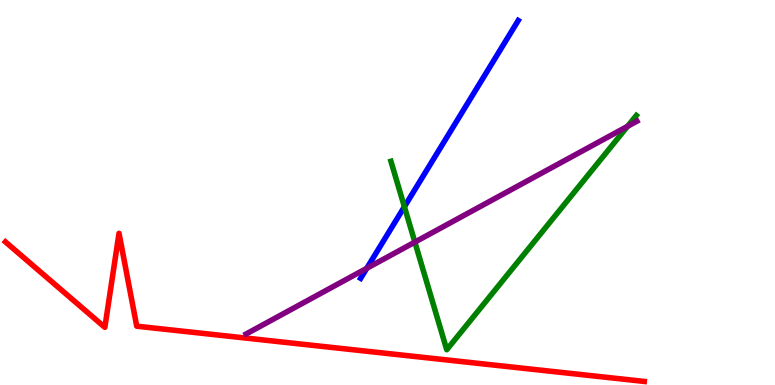[{'lines': ['blue', 'red'], 'intersections': []}, {'lines': ['green', 'red'], 'intersections': []}, {'lines': ['purple', 'red'], 'intersections': []}, {'lines': ['blue', 'green'], 'intersections': [{'x': 5.22, 'y': 4.63}]}, {'lines': ['blue', 'purple'], 'intersections': [{'x': 4.73, 'y': 3.03}]}, {'lines': ['green', 'purple'], 'intersections': [{'x': 5.35, 'y': 3.71}, {'x': 8.1, 'y': 6.72}]}]